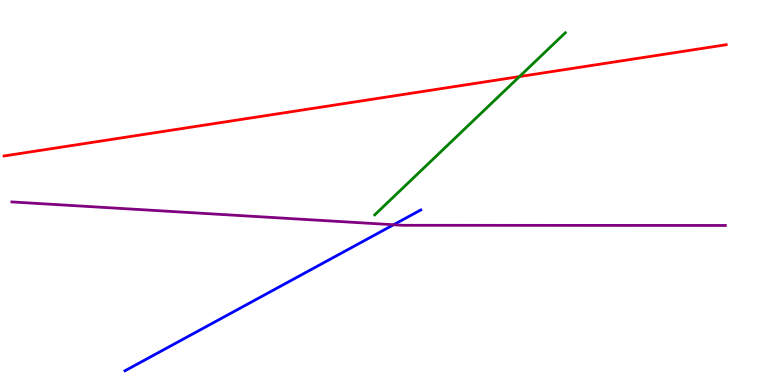[{'lines': ['blue', 'red'], 'intersections': []}, {'lines': ['green', 'red'], 'intersections': [{'x': 6.7, 'y': 8.01}]}, {'lines': ['purple', 'red'], 'intersections': []}, {'lines': ['blue', 'green'], 'intersections': []}, {'lines': ['blue', 'purple'], 'intersections': [{'x': 5.08, 'y': 4.16}]}, {'lines': ['green', 'purple'], 'intersections': []}]